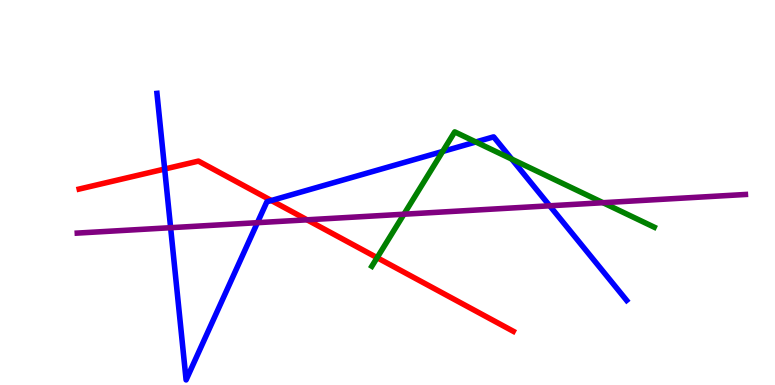[{'lines': ['blue', 'red'], 'intersections': [{'x': 2.12, 'y': 5.61}, {'x': 3.5, 'y': 4.79}]}, {'lines': ['green', 'red'], 'intersections': [{'x': 4.87, 'y': 3.31}]}, {'lines': ['purple', 'red'], 'intersections': [{'x': 3.96, 'y': 4.29}]}, {'lines': ['blue', 'green'], 'intersections': [{'x': 5.71, 'y': 6.07}, {'x': 6.14, 'y': 6.31}, {'x': 6.6, 'y': 5.87}]}, {'lines': ['blue', 'purple'], 'intersections': [{'x': 2.2, 'y': 4.09}, {'x': 3.32, 'y': 4.22}, {'x': 7.09, 'y': 4.65}]}, {'lines': ['green', 'purple'], 'intersections': [{'x': 5.21, 'y': 4.44}, {'x': 7.78, 'y': 4.73}]}]